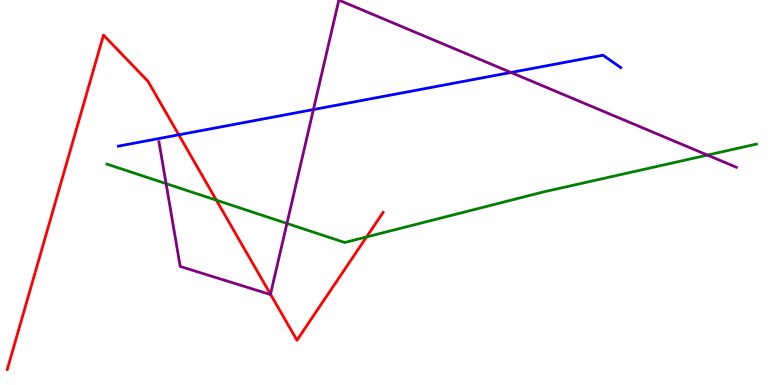[{'lines': ['blue', 'red'], 'intersections': [{'x': 2.31, 'y': 6.5}]}, {'lines': ['green', 'red'], 'intersections': [{'x': 2.79, 'y': 4.8}, {'x': 4.73, 'y': 3.85}]}, {'lines': ['purple', 'red'], 'intersections': [{'x': 3.49, 'y': 2.36}]}, {'lines': ['blue', 'green'], 'intersections': []}, {'lines': ['blue', 'purple'], 'intersections': [{'x': 4.04, 'y': 7.15}, {'x': 6.59, 'y': 8.12}]}, {'lines': ['green', 'purple'], 'intersections': [{'x': 2.14, 'y': 5.23}, {'x': 3.7, 'y': 4.2}, {'x': 9.13, 'y': 5.97}]}]